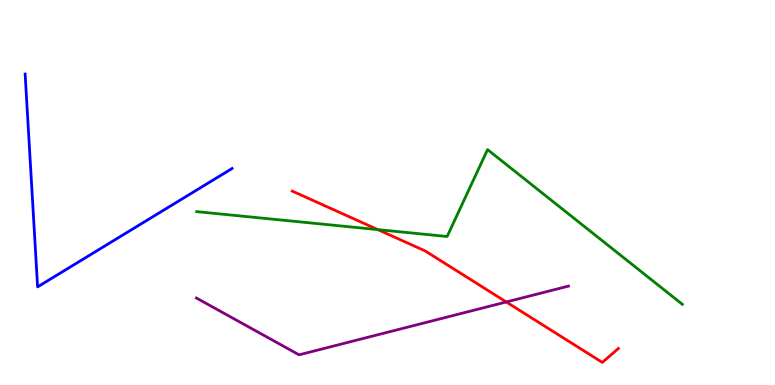[{'lines': ['blue', 'red'], 'intersections': []}, {'lines': ['green', 'red'], 'intersections': [{'x': 4.88, 'y': 4.04}]}, {'lines': ['purple', 'red'], 'intersections': [{'x': 6.53, 'y': 2.16}]}, {'lines': ['blue', 'green'], 'intersections': []}, {'lines': ['blue', 'purple'], 'intersections': []}, {'lines': ['green', 'purple'], 'intersections': []}]